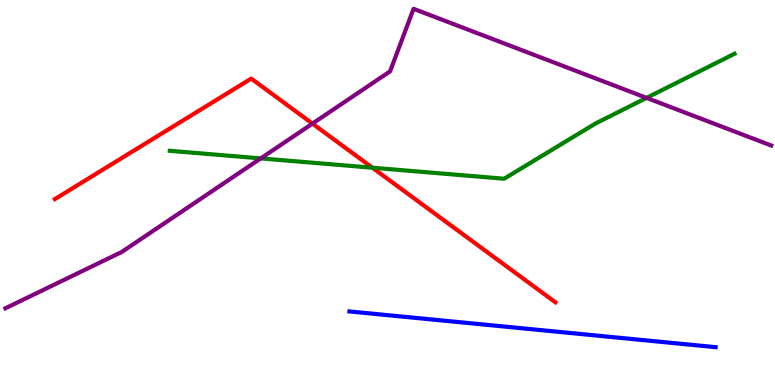[{'lines': ['blue', 'red'], 'intersections': []}, {'lines': ['green', 'red'], 'intersections': [{'x': 4.81, 'y': 5.64}]}, {'lines': ['purple', 'red'], 'intersections': [{'x': 4.03, 'y': 6.79}]}, {'lines': ['blue', 'green'], 'intersections': []}, {'lines': ['blue', 'purple'], 'intersections': []}, {'lines': ['green', 'purple'], 'intersections': [{'x': 3.36, 'y': 5.89}, {'x': 8.34, 'y': 7.46}]}]